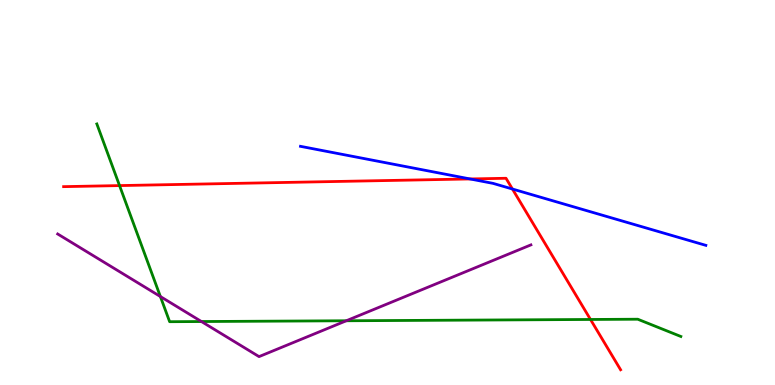[{'lines': ['blue', 'red'], 'intersections': [{'x': 6.07, 'y': 5.35}, {'x': 6.61, 'y': 5.09}]}, {'lines': ['green', 'red'], 'intersections': [{'x': 1.54, 'y': 5.18}, {'x': 7.62, 'y': 1.7}]}, {'lines': ['purple', 'red'], 'intersections': []}, {'lines': ['blue', 'green'], 'intersections': []}, {'lines': ['blue', 'purple'], 'intersections': []}, {'lines': ['green', 'purple'], 'intersections': [{'x': 2.07, 'y': 2.3}, {'x': 2.6, 'y': 1.65}, {'x': 4.47, 'y': 1.67}]}]